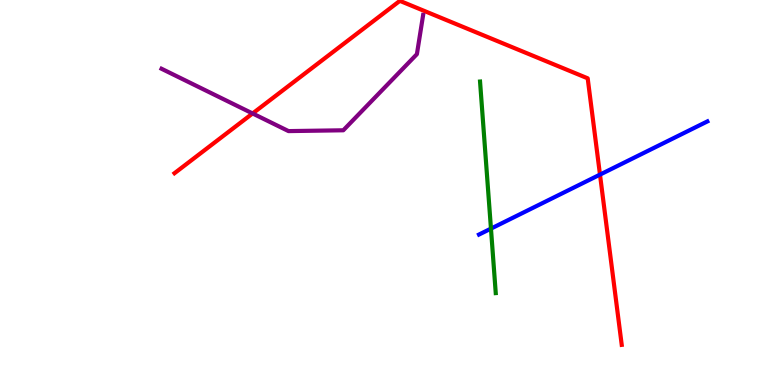[{'lines': ['blue', 'red'], 'intersections': [{'x': 7.74, 'y': 5.46}]}, {'lines': ['green', 'red'], 'intersections': []}, {'lines': ['purple', 'red'], 'intersections': [{'x': 3.26, 'y': 7.05}]}, {'lines': ['blue', 'green'], 'intersections': [{'x': 6.33, 'y': 4.06}]}, {'lines': ['blue', 'purple'], 'intersections': []}, {'lines': ['green', 'purple'], 'intersections': []}]